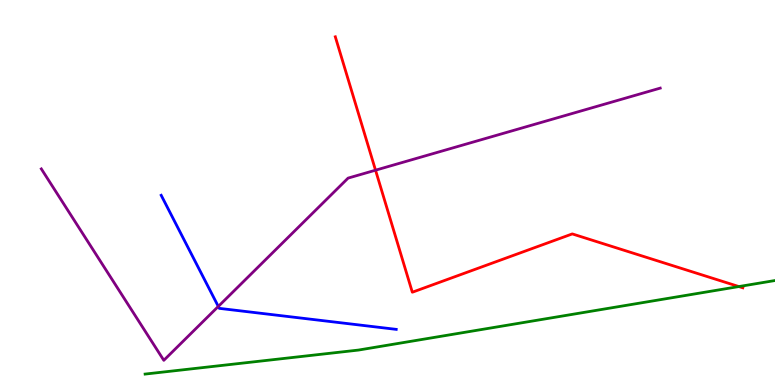[{'lines': ['blue', 'red'], 'intersections': []}, {'lines': ['green', 'red'], 'intersections': [{'x': 9.53, 'y': 2.56}]}, {'lines': ['purple', 'red'], 'intersections': [{'x': 4.85, 'y': 5.58}]}, {'lines': ['blue', 'green'], 'intersections': []}, {'lines': ['blue', 'purple'], 'intersections': [{'x': 2.82, 'y': 2.04}]}, {'lines': ['green', 'purple'], 'intersections': []}]